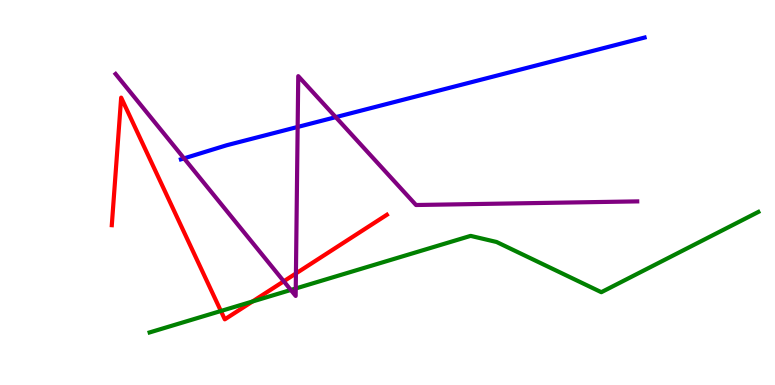[{'lines': ['blue', 'red'], 'intersections': []}, {'lines': ['green', 'red'], 'intersections': [{'x': 2.85, 'y': 1.92}, {'x': 3.26, 'y': 2.17}]}, {'lines': ['purple', 'red'], 'intersections': [{'x': 3.66, 'y': 2.69}, {'x': 3.82, 'y': 2.9}]}, {'lines': ['blue', 'green'], 'intersections': []}, {'lines': ['blue', 'purple'], 'intersections': [{'x': 2.37, 'y': 5.89}, {'x': 3.84, 'y': 6.7}, {'x': 4.33, 'y': 6.96}]}, {'lines': ['green', 'purple'], 'intersections': [{'x': 3.75, 'y': 2.47}, {'x': 3.82, 'y': 2.51}]}]